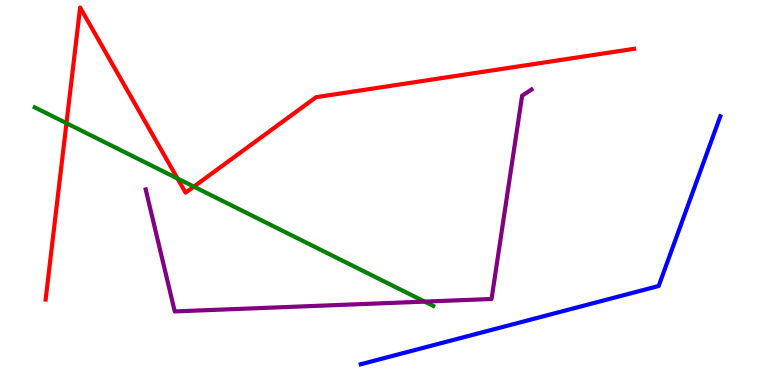[{'lines': ['blue', 'red'], 'intersections': []}, {'lines': ['green', 'red'], 'intersections': [{'x': 0.858, 'y': 6.8}, {'x': 2.29, 'y': 5.36}, {'x': 2.5, 'y': 5.15}]}, {'lines': ['purple', 'red'], 'intersections': []}, {'lines': ['blue', 'green'], 'intersections': []}, {'lines': ['blue', 'purple'], 'intersections': []}, {'lines': ['green', 'purple'], 'intersections': [{'x': 5.48, 'y': 2.17}]}]